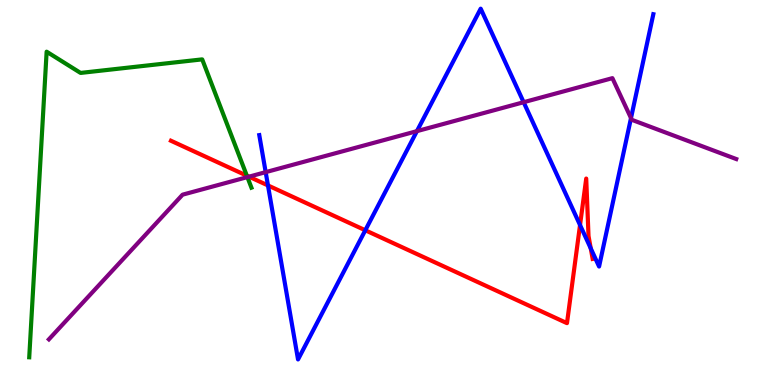[{'lines': ['blue', 'red'], 'intersections': [{'x': 3.46, 'y': 5.18}, {'x': 4.71, 'y': 4.02}, {'x': 7.48, 'y': 4.15}, {'x': 7.62, 'y': 3.55}]}, {'lines': ['green', 'red'], 'intersections': [{'x': 3.19, 'y': 5.44}]}, {'lines': ['purple', 'red'], 'intersections': [{'x': 3.21, 'y': 5.41}]}, {'lines': ['blue', 'green'], 'intersections': []}, {'lines': ['blue', 'purple'], 'intersections': [{'x': 3.43, 'y': 5.53}, {'x': 5.38, 'y': 6.59}, {'x': 6.76, 'y': 7.35}, {'x': 8.14, 'y': 6.93}]}, {'lines': ['green', 'purple'], 'intersections': [{'x': 3.19, 'y': 5.4}]}]